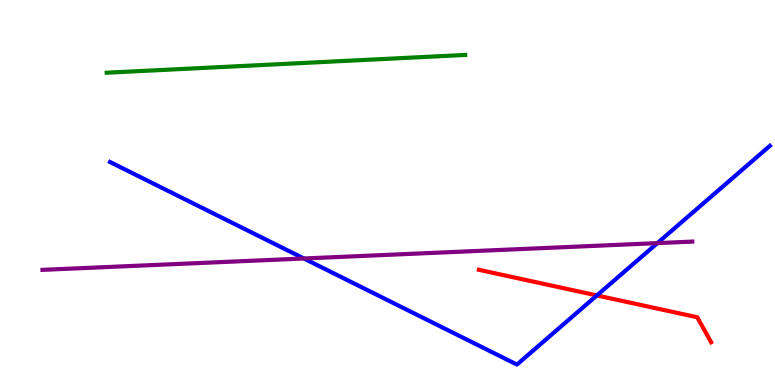[{'lines': ['blue', 'red'], 'intersections': [{'x': 7.7, 'y': 2.33}]}, {'lines': ['green', 'red'], 'intersections': []}, {'lines': ['purple', 'red'], 'intersections': []}, {'lines': ['blue', 'green'], 'intersections': []}, {'lines': ['blue', 'purple'], 'intersections': [{'x': 3.92, 'y': 3.29}, {'x': 8.48, 'y': 3.69}]}, {'lines': ['green', 'purple'], 'intersections': []}]